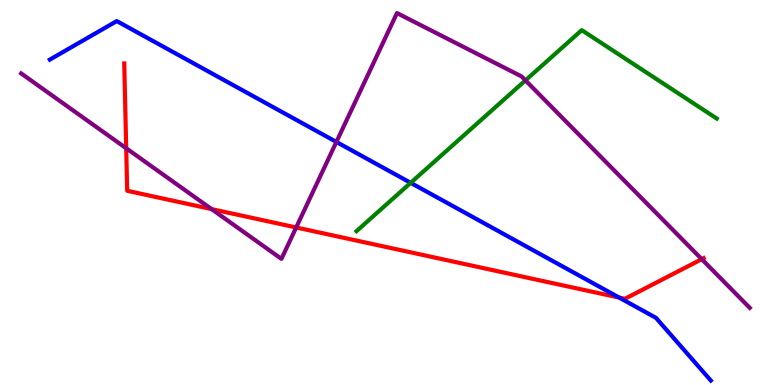[{'lines': ['blue', 'red'], 'intersections': [{'x': 7.99, 'y': 2.27}]}, {'lines': ['green', 'red'], 'intersections': []}, {'lines': ['purple', 'red'], 'intersections': [{'x': 1.63, 'y': 6.15}, {'x': 2.73, 'y': 4.57}, {'x': 3.82, 'y': 4.09}, {'x': 9.05, 'y': 3.27}]}, {'lines': ['blue', 'green'], 'intersections': [{'x': 5.3, 'y': 5.25}]}, {'lines': ['blue', 'purple'], 'intersections': [{'x': 4.34, 'y': 6.31}]}, {'lines': ['green', 'purple'], 'intersections': [{'x': 6.78, 'y': 7.91}]}]